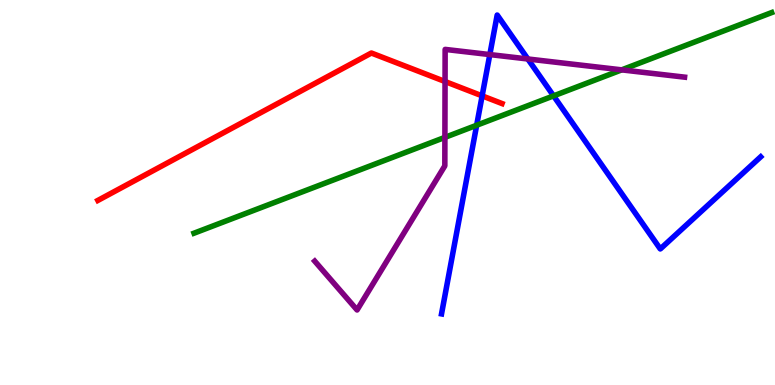[{'lines': ['blue', 'red'], 'intersections': [{'x': 6.22, 'y': 7.51}]}, {'lines': ['green', 'red'], 'intersections': []}, {'lines': ['purple', 'red'], 'intersections': [{'x': 5.74, 'y': 7.88}]}, {'lines': ['blue', 'green'], 'intersections': [{'x': 6.15, 'y': 6.75}, {'x': 7.14, 'y': 7.51}]}, {'lines': ['blue', 'purple'], 'intersections': [{'x': 6.32, 'y': 8.58}, {'x': 6.81, 'y': 8.47}]}, {'lines': ['green', 'purple'], 'intersections': [{'x': 5.74, 'y': 6.43}, {'x': 8.02, 'y': 8.19}]}]